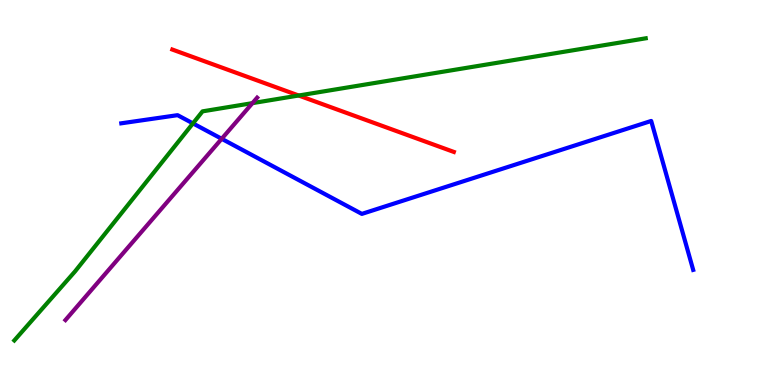[{'lines': ['blue', 'red'], 'intersections': []}, {'lines': ['green', 'red'], 'intersections': [{'x': 3.85, 'y': 7.52}]}, {'lines': ['purple', 'red'], 'intersections': []}, {'lines': ['blue', 'green'], 'intersections': [{'x': 2.49, 'y': 6.79}]}, {'lines': ['blue', 'purple'], 'intersections': [{'x': 2.86, 'y': 6.39}]}, {'lines': ['green', 'purple'], 'intersections': [{'x': 3.26, 'y': 7.32}]}]